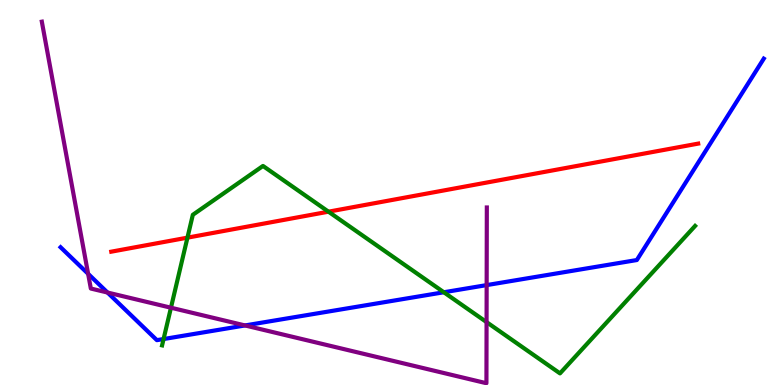[{'lines': ['blue', 'red'], 'intersections': []}, {'lines': ['green', 'red'], 'intersections': [{'x': 2.42, 'y': 3.83}, {'x': 4.24, 'y': 4.5}]}, {'lines': ['purple', 'red'], 'intersections': []}, {'lines': ['blue', 'green'], 'intersections': [{'x': 2.11, 'y': 1.19}, {'x': 5.73, 'y': 2.41}]}, {'lines': ['blue', 'purple'], 'intersections': [{'x': 1.14, 'y': 2.89}, {'x': 1.39, 'y': 2.4}, {'x': 3.16, 'y': 1.55}, {'x': 6.28, 'y': 2.59}]}, {'lines': ['green', 'purple'], 'intersections': [{'x': 2.21, 'y': 2.01}, {'x': 6.28, 'y': 1.63}]}]